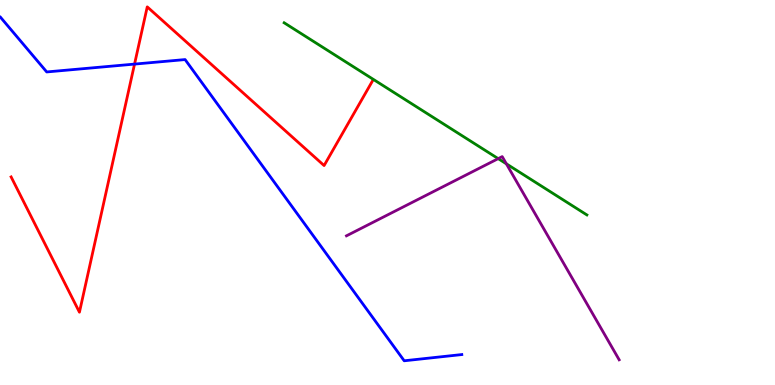[{'lines': ['blue', 'red'], 'intersections': [{'x': 1.74, 'y': 8.34}]}, {'lines': ['green', 'red'], 'intersections': []}, {'lines': ['purple', 'red'], 'intersections': []}, {'lines': ['blue', 'green'], 'intersections': []}, {'lines': ['blue', 'purple'], 'intersections': []}, {'lines': ['green', 'purple'], 'intersections': [{'x': 6.43, 'y': 5.88}, {'x': 6.53, 'y': 5.74}]}]